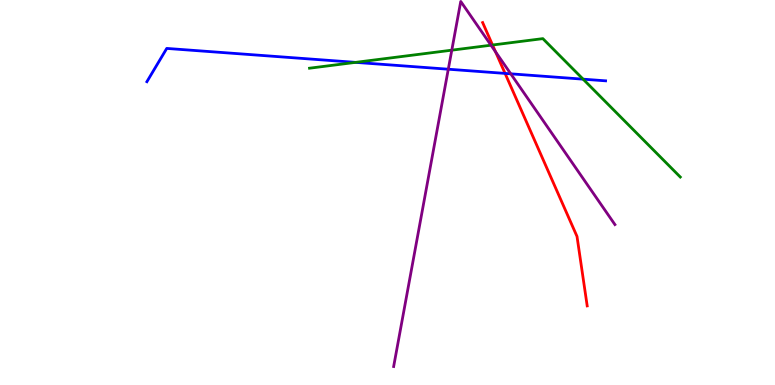[{'lines': ['blue', 'red'], 'intersections': [{'x': 6.52, 'y': 8.09}]}, {'lines': ['green', 'red'], 'intersections': [{'x': 6.36, 'y': 8.83}]}, {'lines': ['purple', 'red'], 'intersections': [{'x': 6.39, 'y': 8.65}]}, {'lines': ['blue', 'green'], 'intersections': [{'x': 4.59, 'y': 8.38}, {'x': 7.52, 'y': 7.94}]}, {'lines': ['blue', 'purple'], 'intersections': [{'x': 5.78, 'y': 8.2}, {'x': 6.59, 'y': 8.08}]}, {'lines': ['green', 'purple'], 'intersections': [{'x': 5.83, 'y': 8.7}, {'x': 6.34, 'y': 8.83}]}]